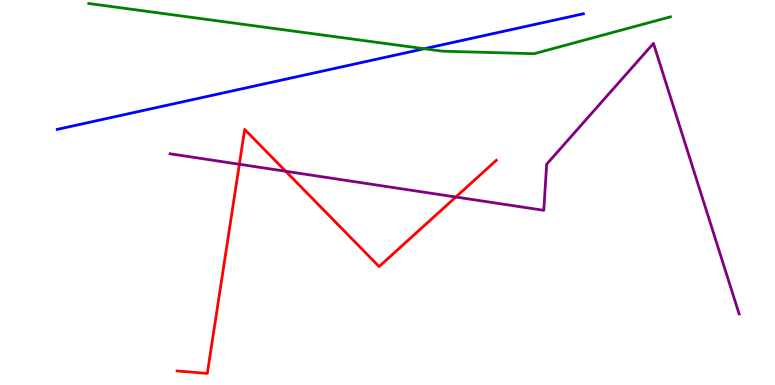[{'lines': ['blue', 'red'], 'intersections': []}, {'lines': ['green', 'red'], 'intersections': []}, {'lines': ['purple', 'red'], 'intersections': [{'x': 3.09, 'y': 5.73}, {'x': 3.69, 'y': 5.55}, {'x': 5.88, 'y': 4.88}]}, {'lines': ['blue', 'green'], 'intersections': [{'x': 5.47, 'y': 8.73}]}, {'lines': ['blue', 'purple'], 'intersections': []}, {'lines': ['green', 'purple'], 'intersections': []}]